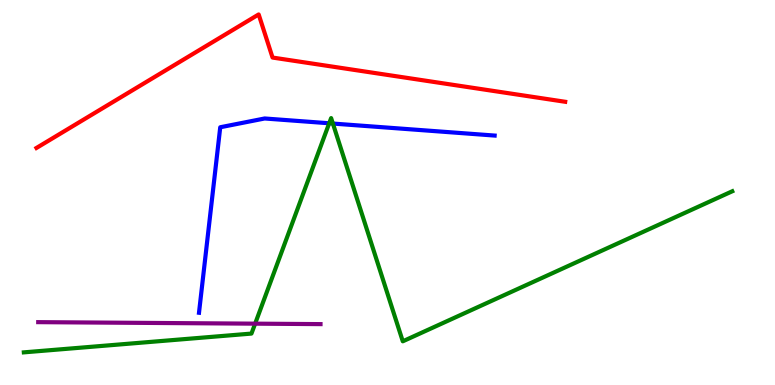[{'lines': ['blue', 'red'], 'intersections': []}, {'lines': ['green', 'red'], 'intersections': []}, {'lines': ['purple', 'red'], 'intersections': []}, {'lines': ['blue', 'green'], 'intersections': [{'x': 4.25, 'y': 6.8}, {'x': 4.3, 'y': 6.79}]}, {'lines': ['blue', 'purple'], 'intersections': []}, {'lines': ['green', 'purple'], 'intersections': [{'x': 3.29, 'y': 1.59}]}]